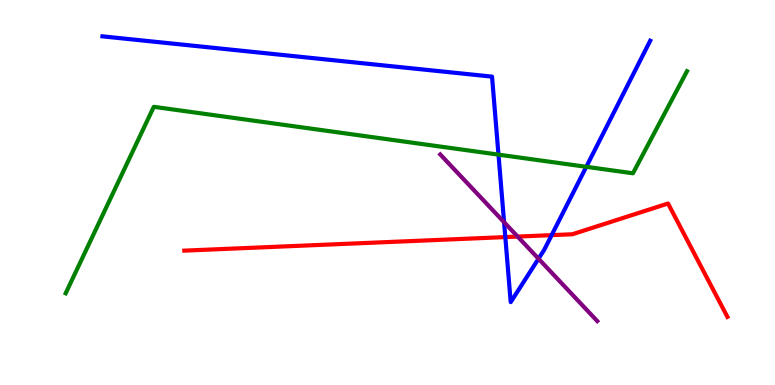[{'lines': ['blue', 'red'], 'intersections': [{'x': 6.52, 'y': 3.84}, {'x': 7.12, 'y': 3.89}]}, {'lines': ['green', 'red'], 'intersections': []}, {'lines': ['purple', 'red'], 'intersections': [{'x': 6.68, 'y': 3.86}]}, {'lines': ['blue', 'green'], 'intersections': [{'x': 6.43, 'y': 5.98}, {'x': 7.57, 'y': 5.67}]}, {'lines': ['blue', 'purple'], 'intersections': [{'x': 6.5, 'y': 4.23}, {'x': 6.95, 'y': 3.28}]}, {'lines': ['green', 'purple'], 'intersections': []}]